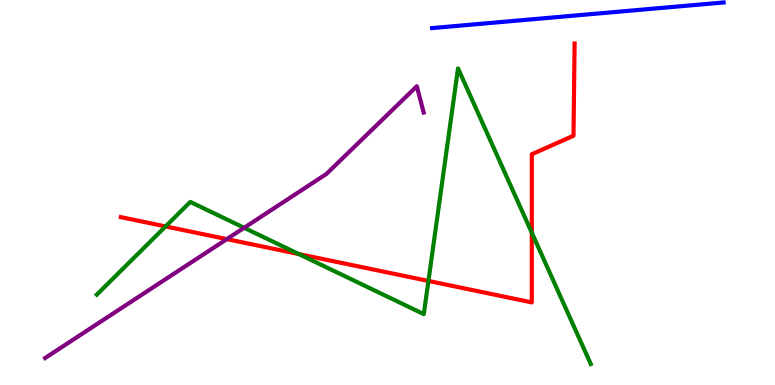[{'lines': ['blue', 'red'], 'intersections': []}, {'lines': ['green', 'red'], 'intersections': [{'x': 2.14, 'y': 4.12}, {'x': 3.86, 'y': 3.4}, {'x': 5.53, 'y': 2.7}, {'x': 6.86, 'y': 3.95}]}, {'lines': ['purple', 'red'], 'intersections': [{'x': 2.93, 'y': 3.79}]}, {'lines': ['blue', 'green'], 'intersections': []}, {'lines': ['blue', 'purple'], 'intersections': []}, {'lines': ['green', 'purple'], 'intersections': [{'x': 3.15, 'y': 4.08}]}]